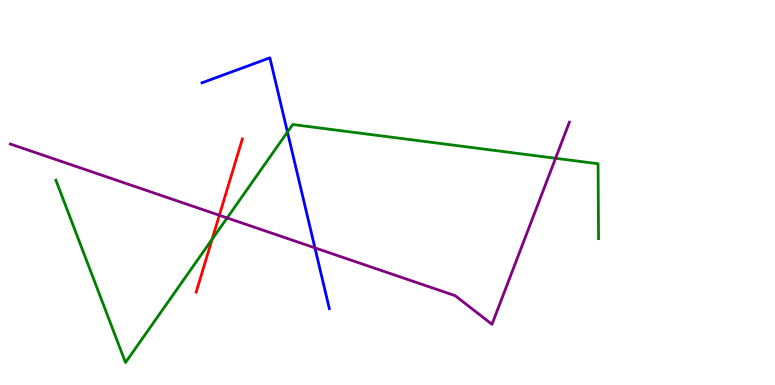[{'lines': ['blue', 'red'], 'intersections': []}, {'lines': ['green', 'red'], 'intersections': [{'x': 2.74, 'y': 3.78}]}, {'lines': ['purple', 'red'], 'intersections': [{'x': 2.83, 'y': 4.41}]}, {'lines': ['blue', 'green'], 'intersections': [{'x': 3.71, 'y': 6.57}]}, {'lines': ['blue', 'purple'], 'intersections': [{'x': 4.06, 'y': 3.56}]}, {'lines': ['green', 'purple'], 'intersections': [{'x': 2.93, 'y': 4.34}, {'x': 7.17, 'y': 5.89}]}]